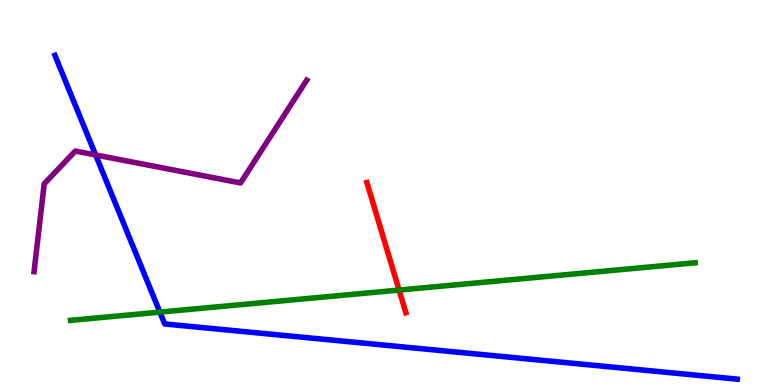[{'lines': ['blue', 'red'], 'intersections': []}, {'lines': ['green', 'red'], 'intersections': [{'x': 5.15, 'y': 2.47}]}, {'lines': ['purple', 'red'], 'intersections': []}, {'lines': ['blue', 'green'], 'intersections': [{'x': 2.06, 'y': 1.89}]}, {'lines': ['blue', 'purple'], 'intersections': [{'x': 1.23, 'y': 5.98}]}, {'lines': ['green', 'purple'], 'intersections': []}]